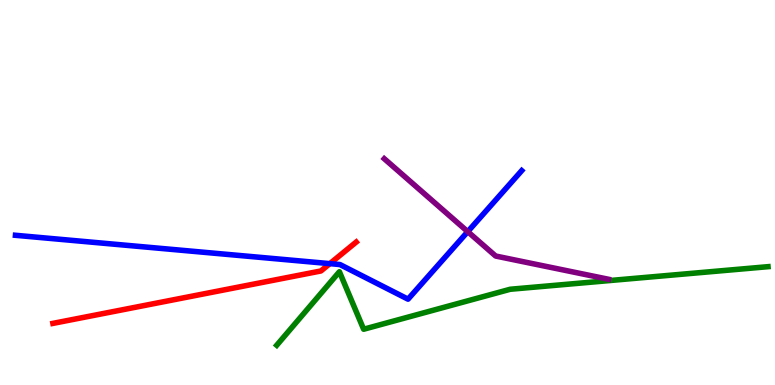[{'lines': ['blue', 'red'], 'intersections': [{'x': 4.26, 'y': 3.15}]}, {'lines': ['green', 'red'], 'intersections': []}, {'lines': ['purple', 'red'], 'intersections': []}, {'lines': ['blue', 'green'], 'intersections': []}, {'lines': ['blue', 'purple'], 'intersections': [{'x': 6.04, 'y': 3.98}]}, {'lines': ['green', 'purple'], 'intersections': []}]